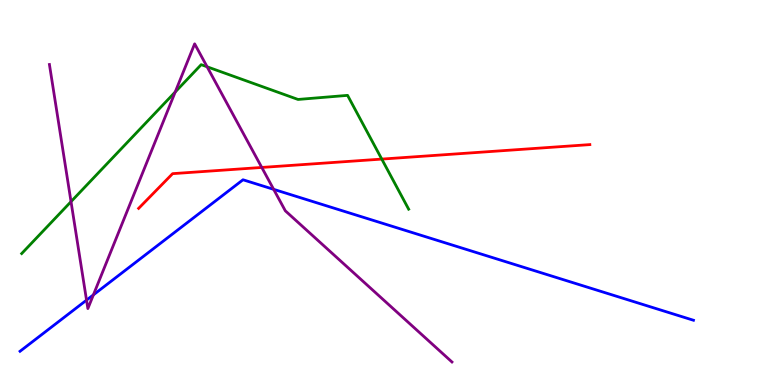[{'lines': ['blue', 'red'], 'intersections': []}, {'lines': ['green', 'red'], 'intersections': [{'x': 4.93, 'y': 5.87}]}, {'lines': ['purple', 'red'], 'intersections': [{'x': 3.38, 'y': 5.65}]}, {'lines': ['blue', 'green'], 'intersections': []}, {'lines': ['blue', 'purple'], 'intersections': [{'x': 1.12, 'y': 2.2}, {'x': 1.21, 'y': 2.34}, {'x': 3.53, 'y': 5.08}]}, {'lines': ['green', 'purple'], 'intersections': [{'x': 0.916, 'y': 4.76}, {'x': 2.26, 'y': 7.61}, {'x': 2.67, 'y': 8.27}]}]